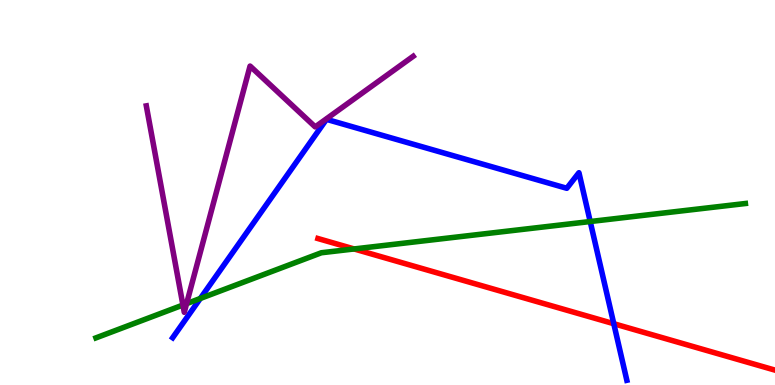[{'lines': ['blue', 'red'], 'intersections': [{'x': 7.92, 'y': 1.59}]}, {'lines': ['green', 'red'], 'intersections': [{'x': 4.57, 'y': 3.53}]}, {'lines': ['purple', 'red'], 'intersections': []}, {'lines': ['blue', 'green'], 'intersections': [{'x': 2.58, 'y': 2.25}, {'x': 7.62, 'y': 4.25}]}, {'lines': ['blue', 'purple'], 'intersections': []}, {'lines': ['green', 'purple'], 'intersections': [{'x': 2.36, 'y': 2.08}, {'x': 2.41, 'y': 2.11}]}]